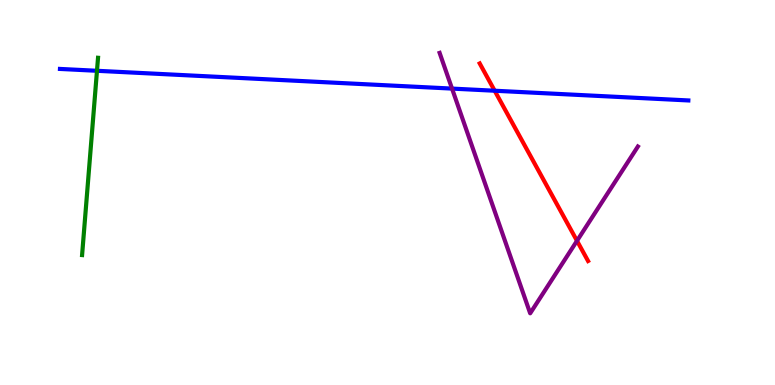[{'lines': ['blue', 'red'], 'intersections': [{'x': 6.38, 'y': 7.64}]}, {'lines': ['green', 'red'], 'intersections': []}, {'lines': ['purple', 'red'], 'intersections': [{'x': 7.45, 'y': 3.74}]}, {'lines': ['blue', 'green'], 'intersections': [{'x': 1.25, 'y': 8.16}]}, {'lines': ['blue', 'purple'], 'intersections': [{'x': 5.83, 'y': 7.7}]}, {'lines': ['green', 'purple'], 'intersections': []}]